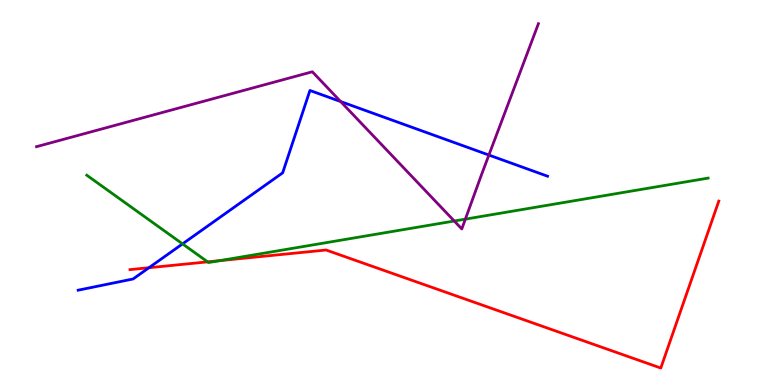[{'lines': ['blue', 'red'], 'intersections': [{'x': 1.92, 'y': 3.05}]}, {'lines': ['green', 'red'], 'intersections': [{'x': 2.68, 'y': 3.2}, {'x': 2.84, 'y': 3.23}]}, {'lines': ['purple', 'red'], 'intersections': []}, {'lines': ['blue', 'green'], 'intersections': [{'x': 2.36, 'y': 3.67}]}, {'lines': ['blue', 'purple'], 'intersections': [{'x': 4.4, 'y': 7.36}, {'x': 6.31, 'y': 5.97}]}, {'lines': ['green', 'purple'], 'intersections': [{'x': 5.86, 'y': 4.26}, {'x': 6.0, 'y': 4.31}]}]